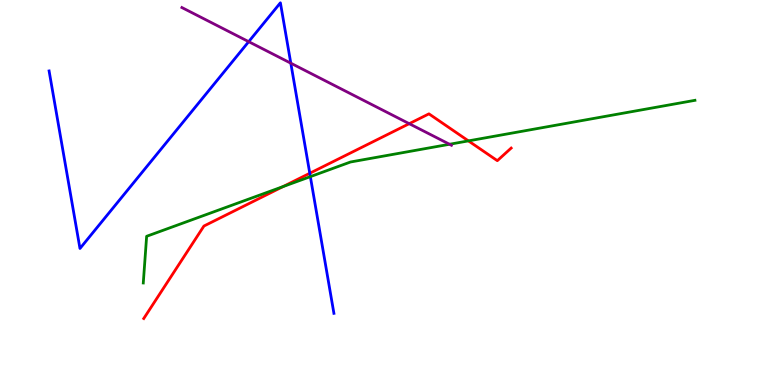[{'lines': ['blue', 'red'], 'intersections': [{'x': 4.0, 'y': 5.5}]}, {'lines': ['green', 'red'], 'intersections': [{'x': 3.65, 'y': 5.15}, {'x': 6.04, 'y': 6.34}]}, {'lines': ['purple', 'red'], 'intersections': [{'x': 5.28, 'y': 6.79}]}, {'lines': ['blue', 'green'], 'intersections': [{'x': 4.0, 'y': 5.41}]}, {'lines': ['blue', 'purple'], 'intersections': [{'x': 3.21, 'y': 8.92}, {'x': 3.75, 'y': 8.36}]}, {'lines': ['green', 'purple'], 'intersections': [{'x': 5.8, 'y': 6.25}]}]